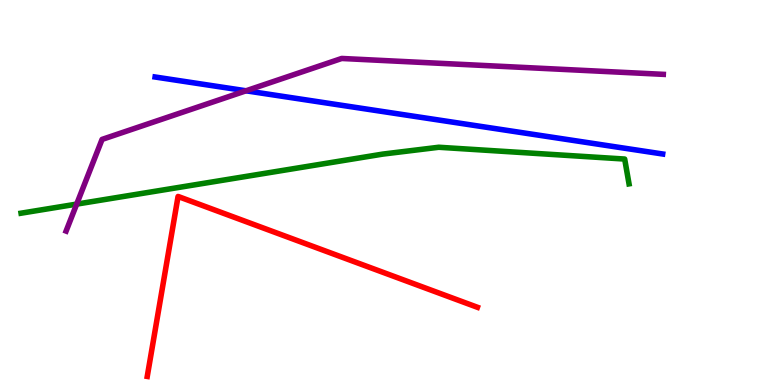[{'lines': ['blue', 'red'], 'intersections': []}, {'lines': ['green', 'red'], 'intersections': []}, {'lines': ['purple', 'red'], 'intersections': []}, {'lines': ['blue', 'green'], 'intersections': []}, {'lines': ['blue', 'purple'], 'intersections': [{'x': 3.17, 'y': 7.64}]}, {'lines': ['green', 'purple'], 'intersections': [{'x': 0.989, 'y': 4.7}]}]